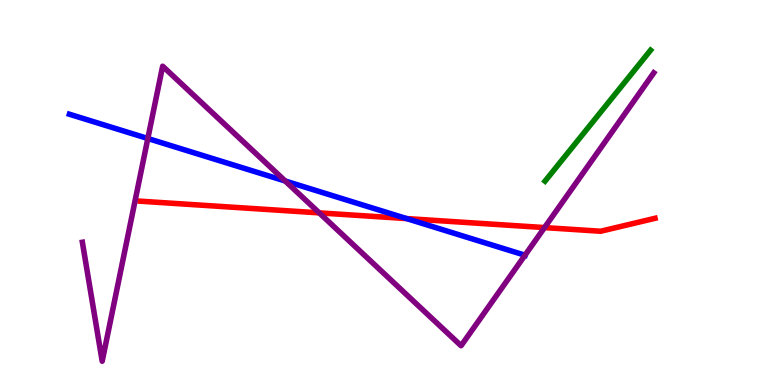[{'lines': ['blue', 'red'], 'intersections': [{'x': 5.25, 'y': 4.32}]}, {'lines': ['green', 'red'], 'intersections': []}, {'lines': ['purple', 'red'], 'intersections': [{'x': 4.12, 'y': 4.47}, {'x': 7.03, 'y': 4.09}]}, {'lines': ['blue', 'green'], 'intersections': []}, {'lines': ['blue', 'purple'], 'intersections': [{'x': 1.91, 'y': 6.4}, {'x': 3.68, 'y': 5.3}, {'x': 6.77, 'y': 3.37}]}, {'lines': ['green', 'purple'], 'intersections': []}]